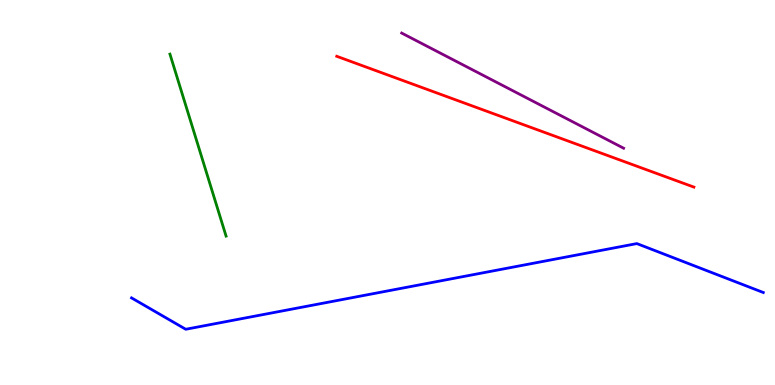[{'lines': ['blue', 'red'], 'intersections': []}, {'lines': ['green', 'red'], 'intersections': []}, {'lines': ['purple', 'red'], 'intersections': []}, {'lines': ['blue', 'green'], 'intersections': []}, {'lines': ['blue', 'purple'], 'intersections': []}, {'lines': ['green', 'purple'], 'intersections': []}]